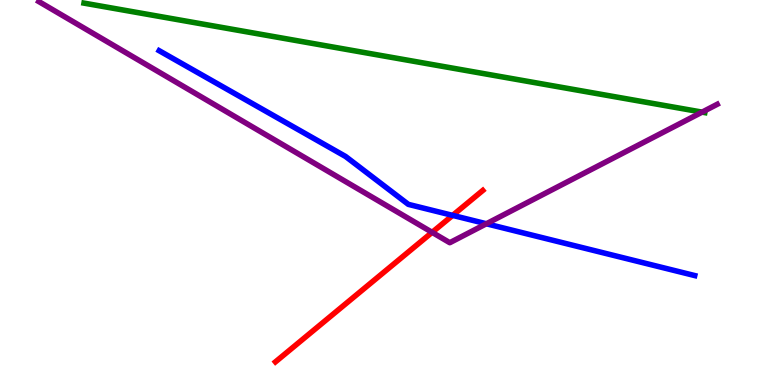[{'lines': ['blue', 'red'], 'intersections': [{'x': 5.84, 'y': 4.41}]}, {'lines': ['green', 'red'], 'intersections': []}, {'lines': ['purple', 'red'], 'intersections': [{'x': 5.58, 'y': 3.97}]}, {'lines': ['blue', 'green'], 'intersections': []}, {'lines': ['blue', 'purple'], 'intersections': [{'x': 6.28, 'y': 4.19}]}, {'lines': ['green', 'purple'], 'intersections': [{'x': 9.06, 'y': 7.09}]}]